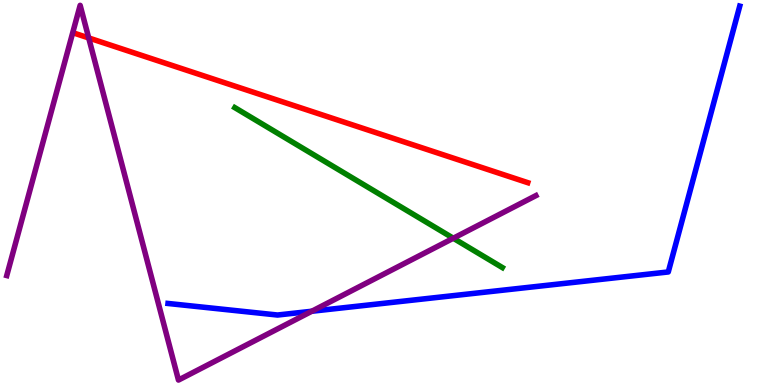[{'lines': ['blue', 'red'], 'intersections': []}, {'lines': ['green', 'red'], 'intersections': []}, {'lines': ['purple', 'red'], 'intersections': [{'x': 1.14, 'y': 9.01}]}, {'lines': ['blue', 'green'], 'intersections': []}, {'lines': ['blue', 'purple'], 'intersections': [{'x': 4.02, 'y': 1.92}]}, {'lines': ['green', 'purple'], 'intersections': [{'x': 5.85, 'y': 3.81}]}]